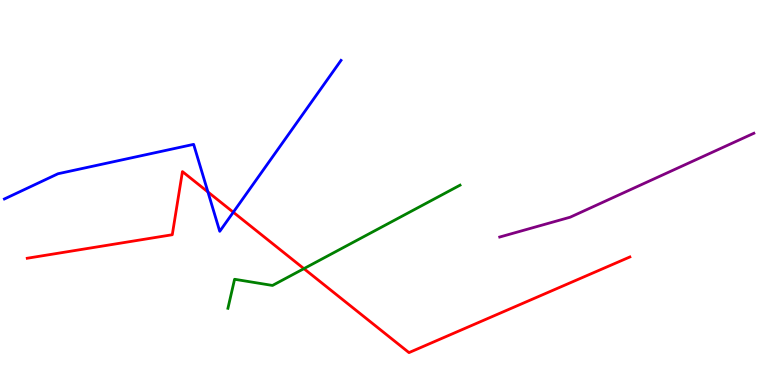[{'lines': ['blue', 'red'], 'intersections': [{'x': 2.68, 'y': 5.01}, {'x': 3.01, 'y': 4.49}]}, {'lines': ['green', 'red'], 'intersections': [{'x': 3.92, 'y': 3.02}]}, {'lines': ['purple', 'red'], 'intersections': []}, {'lines': ['blue', 'green'], 'intersections': []}, {'lines': ['blue', 'purple'], 'intersections': []}, {'lines': ['green', 'purple'], 'intersections': []}]